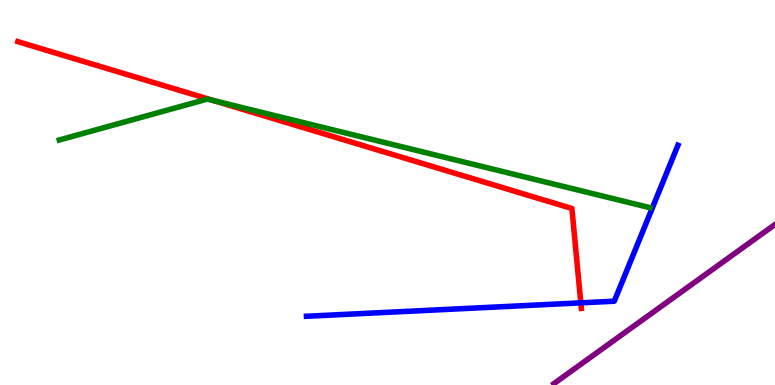[{'lines': ['blue', 'red'], 'intersections': [{'x': 7.49, 'y': 2.13}]}, {'lines': ['green', 'red'], 'intersections': [{'x': 2.75, 'y': 7.39}]}, {'lines': ['purple', 'red'], 'intersections': []}, {'lines': ['blue', 'green'], 'intersections': []}, {'lines': ['blue', 'purple'], 'intersections': []}, {'lines': ['green', 'purple'], 'intersections': []}]